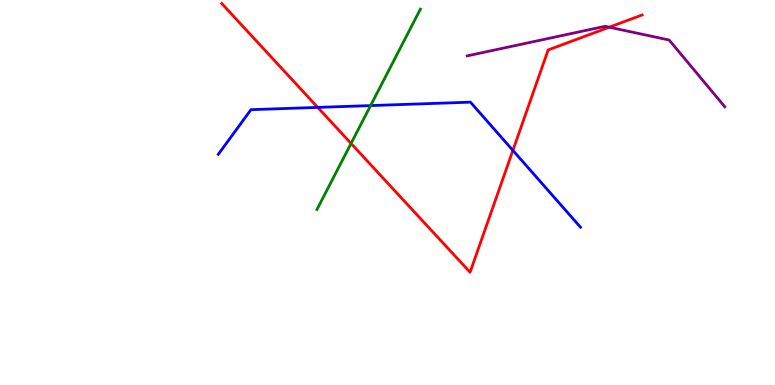[{'lines': ['blue', 'red'], 'intersections': [{'x': 4.1, 'y': 7.21}, {'x': 6.62, 'y': 6.09}]}, {'lines': ['green', 'red'], 'intersections': [{'x': 4.53, 'y': 6.27}]}, {'lines': ['purple', 'red'], 'intersections': [{'x': 7.86, 'y': 9.29}]}, {'lines': ['blue', 'green'], 'intersections': [{'x': 4.78, 'y': 7.26}]}, {'lines': ['blue', 'purple'], 'intersections': []}, {'lines': ['green', 'purple'], 'intersections': []}]